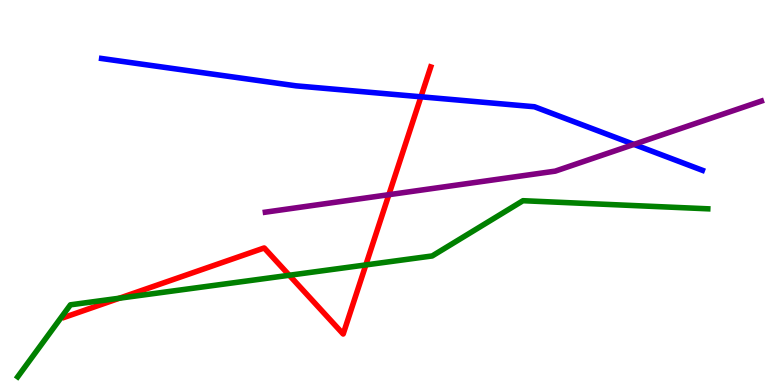[{'lines': ['blue', 'red'], 'intersections': [{'x': 5.43, 'y': 7.49}]}, {'lines': ['green', 'red'], 'intersections': [{'x': 1.54, 'y': 2.25}, {'x': 3.73, 'y': 2.85}, {'x': 4.72, 'y': 3.12}]}, {'lines': ['purple', 'red'], 'intersections': [{'x': 5.02, 'y': 4.94}]}, {'lines': ['blue', 'green'], 'intersections': []}, {'lines': ['blue', 'purple'], 'intersections': [{'x': 8.18, 'y': 6.25}]}, {'lines': ['green', 'purple'], 'intersections': []}]